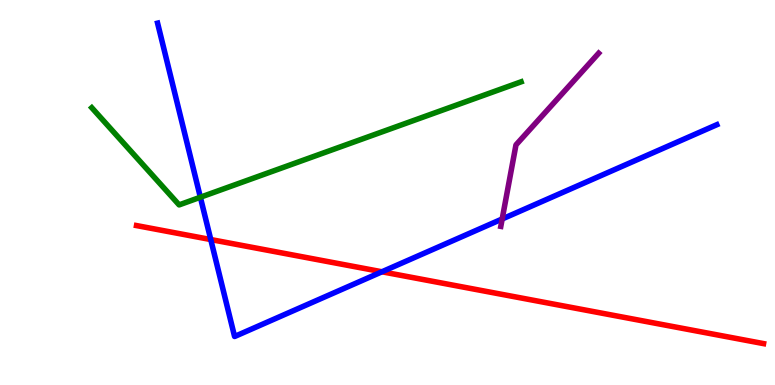[{'lines': ['blue', 'red'], 'intersections': [{'x': 2.72, 'y': 3.78}, {'x': 4.93, 'y': 2.94}]}, {'lines': ['green', 'red'], 'intersections': []}, {'lines': ['purple', 'red'], 'intersections': []}, {'lines': ['blue', 'green'], 'intersections': [{'x': 2.59, 'y': 4.88}]}, {'lines': ['blue', 'purple'], 'intersections': [{'x': 6.48, 'y': 4.31}]}, {'lines': ['green', 'purple'], 'intersections': []}]